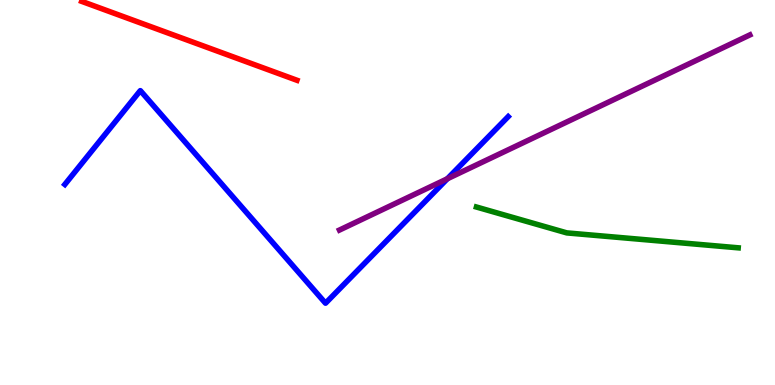[{'lines': ['blue', 'red'], 'intersections': []}, {'lines': ['green', 'red'], 'intersections': []}, {'lines': ['purple', 'red'], 'intersections': []}, {'lines': ['blue', 'green'], 'intersections': []}, {'lines': ['blue', 'purple'], 'intersections': [{'x': 5.77, 'y': 5.36}]}, {'lines': ['green', 'purple'], 'intersections': []}]